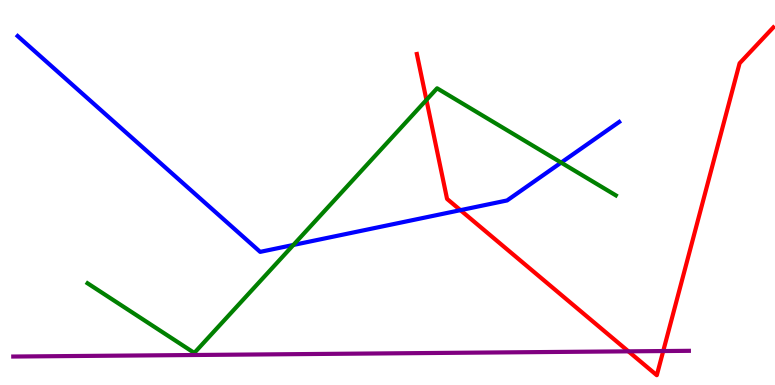[{'lines': ['blue', 'red'], 'intersections': [{'x': 5.94, 'y': 4.54}]}, {'lines': ['green', 'red'], 'intersections': [{'x': 5.5, 'y': 7.4}]}, {'lines': ['purple', 'red'], 'intersections': [{'x': 8.11, 'y': 0.874}, {'x': 8.56, 'y': 0.882}]}, {'lines': ['blue', 'green'], 'intersections': [{'x': 3.79, 'y': 3.64}, {'x': 7.24, 'y': 5.78}]}, {'lines': ['blue', 'purple'], 'intersections': []}, {'lines': ['green', 'purple'], 'intersections': []}]